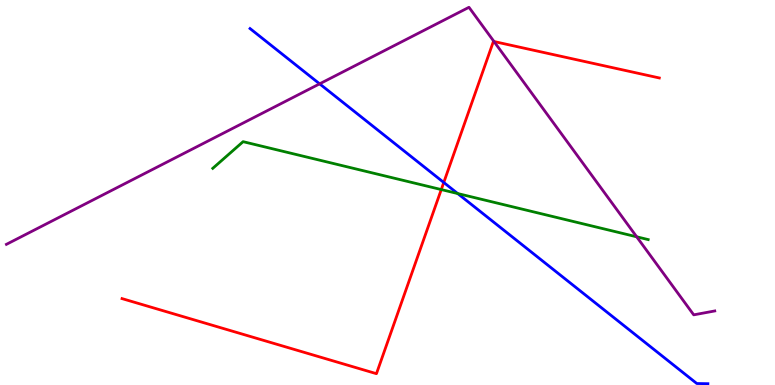[{'lines': ['blue', 'red'], 'intersections': [{'x': 5.73, 'y': 5.26}]}, {'lines': ['green', 'red'], 'intersections': [{'x': 5.69, 'y': 5.08}]}, {'lines': ['purple', 'red'], 'intersections': [{'x': 6.37, 'y': 8.92}]}, {'lines': ['blue', 'green'], 'intersections': [{'x': 5.91, 'y': 4.97}]}, {'lines': ['blue', 'purple'], 'intersections': [{'x': 4.12, 'y': 7.82}]}, {'lines': ['green', 'purple'], 'intersections': [{'x': 8.22, 'y': 3.85}]}]